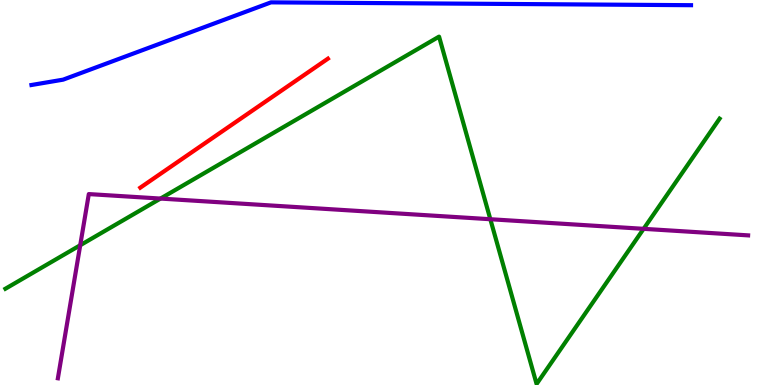[{'lines': ['blue', 'red'], 'intersections': []}, {'lines': ['green', 'red'], 'intersections': []}, {'lines': ['purple', 'red'], 'intersections': []}, {'lines': ['blue', 'green'], 'intersections': []}, {'lines': ['blue', 'purple'], 'intersections': []}, {'lines': ['green', 'purple'], 'intersections': [{'x': 1.04, 'y': 3.63}, {'x': 2.07, 'y': 4.84}, {'x': 6.33, 'y': 4.31}, {'x': 8.3, 'y': 4.06}]}]